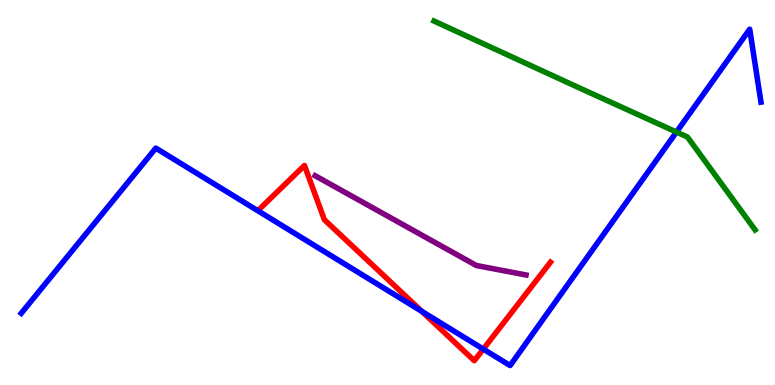[{'lines': ['blue', 'red'], 'intersections': [{'x': 5.44, 'y': 1.91}, {'x': 6.24, 'y': 0.933}]}, {'lines': ['green', 'red'], 'intersections': []}, {'lines': ['purple', 'red'], 'intersections': []}, {'lines': ['blue', 'green'], 'intersections': [{'x': 8.73, 'y': 6.57}]}, {'lines': ['blue', 'purple'], 'intersections': []}, {'lines': ['green', 'purple'], 'intersections': []}]